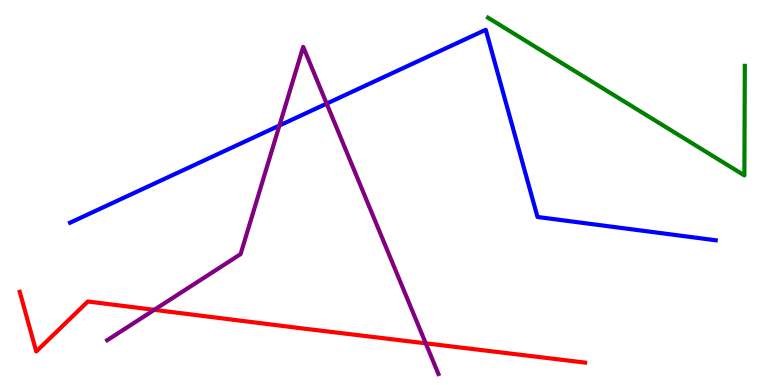[{'lines': ['blue', 'red'], 'intersections': []}, {'lines': ['green', 'red'], 'intersections': []}, {'lines': ['purple', 'red'], 'intersections': [{'x': 1.99, 'y': 1.95}, {'x': 5.49, 'y': 1.08}]}, {'lines': ['blue', 'green'], 'intersections': []}, {'lines': ['blue', 'purple'], 'intersections': [{'x': 3.61, 'y': 6.74}, {'x': 4.21, 'y': 7.31}]}, {'lines': ['green', 'purple'], 'intersections': []}]